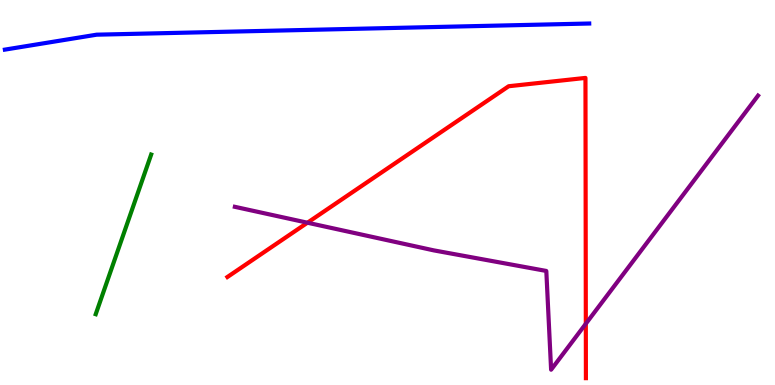[{'lines': ['blue', 'red'], 'intersections': []}, {'lines': ['green', 'red'], 'intersections': []}, {'lines': ['purple', 'red'], 'intersections': [{'x': 3.97, 'y': 4.22}, {'x': 7.56, 'y': 1.59}]}, {'lines': ['blue', 'green'], 'intersections': []}, {'lines': ['blue', 'purple'], 'intersections': []}, {'lines': ['green', 'purple'], 'intersections': []}]